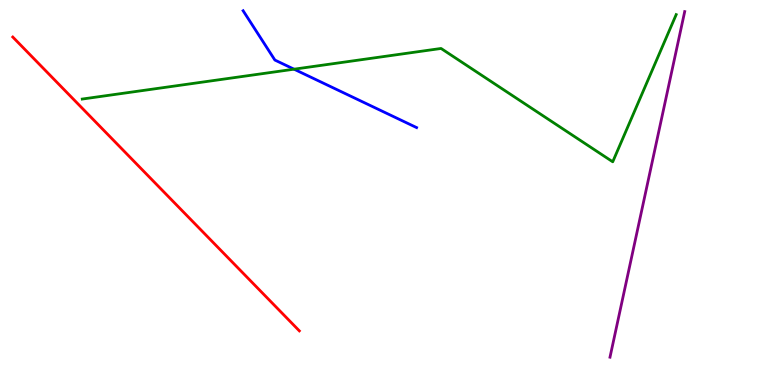[{'lines': ['blue', 'red'], 'intersections': []}, {'lines': ['green', 'red'], 'intersections': []}, {'lines': ['purple', 'red'], 'intersections': []}, {'lines': ['blue', 'green'], 'intersections': [{'x': 3.79, 'y': 8.2}]}, {'lines': ['blue', 'purple'], 'intersections': []}, {'lines': ['green', 'purple'], 'intersections': []}]